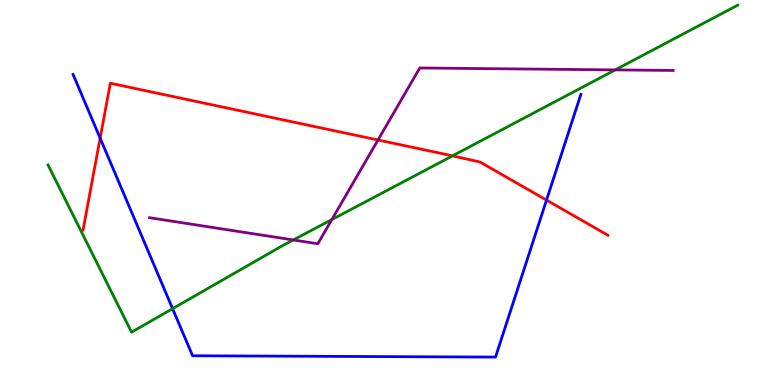[{'lines': ['blue', 'red'], 'intersections': [{'x': 1.29, 'y': 6.41}, {'x': 7.05, 'y': 4.8}]}, {'lines': ['green', 'red'], 'intersections': [{'x': 5.84, 'y': 5.95}]}, {'lines': ['purple', 'red'], 'intersections': [{'x': 4.88, 'y': 6.36}]}, {'lines': ['blue', 'green'], 'intersections': [{'x': 2.23, 'y': 1.98}]}, {'lines': ['blue', 'purple'], 'intersections': []}, {'lines': ['green', 'purple'], 'intersections': [{'x': 3.78, 'y': 3.77}, {'x': 4.28, 'y': 4.3}, {'x': 7.94, 'y': 8.18}]}]